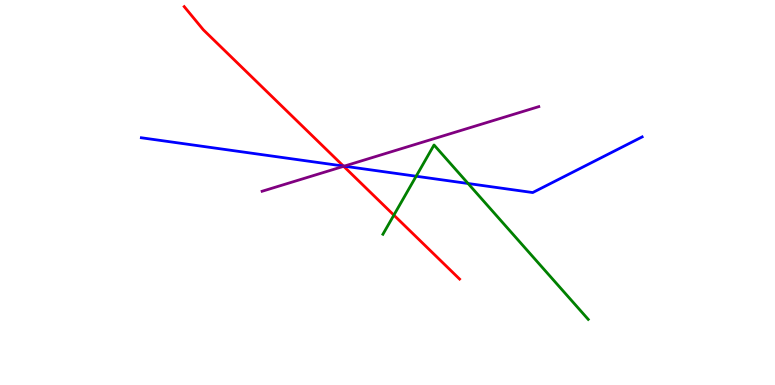[{'lines': ['blue', 'red'], 'intersections': [{'x': 4.43, 'y': 5.69}]}, {'lines': ['green', 'red'], 'intersections': [{'x': 5.08, 'y': 4.41}]}, {'lines': ['purple', 'red'], 'intersections': [{'x': 4.43, 'y': 5.68}]}, {'lines': ['blue', 'green'], 'intersections': [{'x': 5.37, 'y': 5.42}, {'x': 6.04, 'y': 5.23}]}, {'lines': ['blue', 'purple'], 'intersections': [{'x': 4.44, 'y': 5.68}]}, {'lines': ['green', 'purple'], 'intersections': []}]